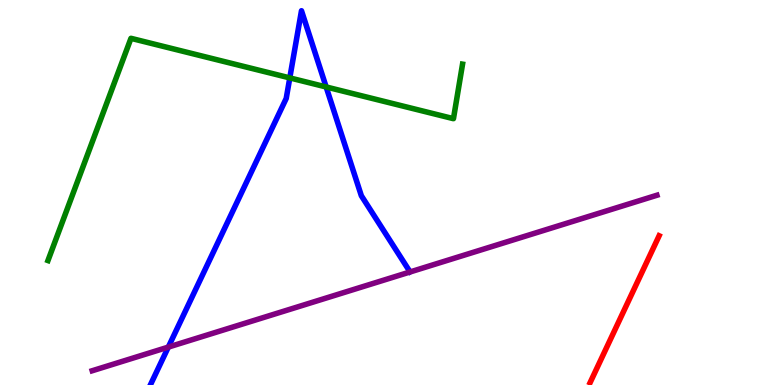[{'lines': ['blue', 'red'], 'intersections': []}, {'lines': ['green', 'red'], 'intersections': []}, {'lines': ['purple', 'red'], 'intersections': []}, {'lines': ['blue', 'green'], 'intersections': [{'x': 3.74, 'y': 7.98}, {'x': 4.21, 'y': 7.74}]}, {'lines': ['blue', 'purple'], 'intersections': [{'x': 2.17, 'y': 0.985}]}, {'lines': ['green', 'purple'], 'intersections': []}]